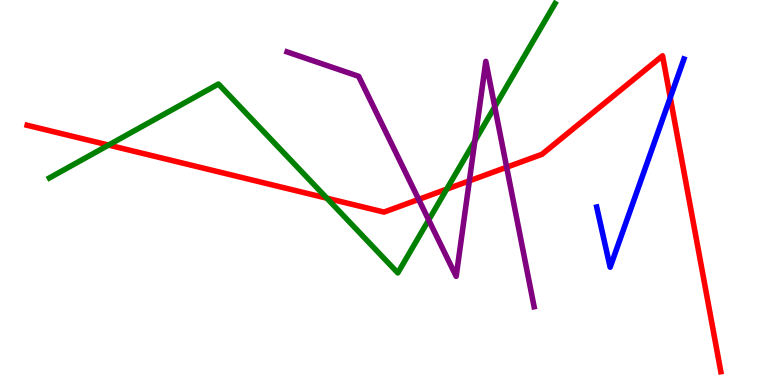[{'lines': ['blue', 'red'], 'intersections': [{'x': 8.65, 'y': 7.46}]}, {'lines': ['green', 'red'], 'intersections': [{'x': 1.4, 'y': 6.23}, {'x': 4.22, 'y': 4.85}, {'x': 5.76, 'y': 5.09}]}, {'lines': ['purple', 'red'], 'intersections': [{'x': 5.4, 'y': 4.82}, {'x': 6.06, 'y': 5.3}, {'x': 6.54, 'y': 5.66}]}, {'lines': ['blue', 'green'], 'intersections': []}, {'lines': ['blue', 'purple'], 'intersections': []}, {'lines': ['green', 'purple'], 'intersections': [{'x': 5.53, 'y': 4.29}, {'x': 6.13, 'y': 6.34}, {'x': 6.38, 'y': 7.23}]}]